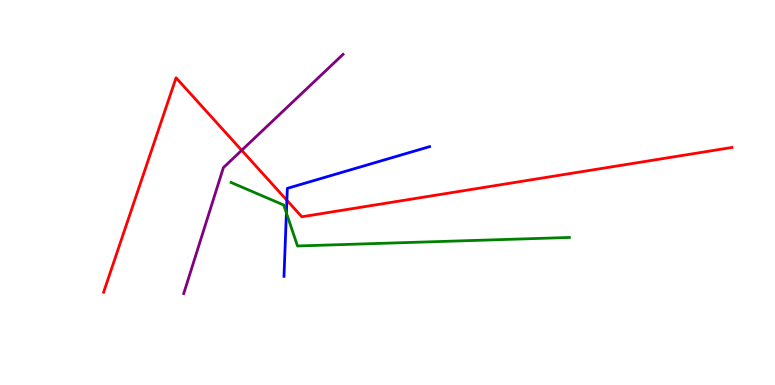[{'lines': ['blue', 'red'], 'intersections': [{'x': 3.7, 'y': 4.8}]}, {'lines': ['green', 'red'], 'intersections': []}, {'lines': ['purple', 'red'], 'intersections': [{'x': 3.12, 'y': 6.1}]}, {'lines': ['blue', 'green'], 'intersections': [{'x': 3.7, 'y': 4.47}]}, {'lines': ['blue', 'purple'], 'intersections': []}, {'lines': ['green', 'purple'], 'intersections': []}]